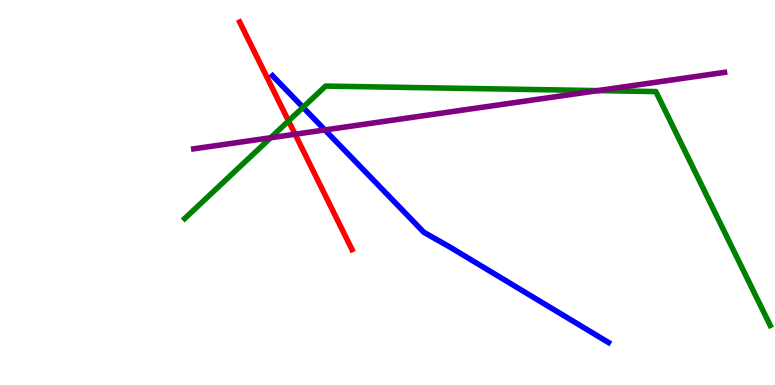[{'lines': ['blue', 'red'], 'intersections': []}, {'lines': ['green', 'red'], 'intersections': [{'x': 3.72, 'y': 6.86}]}, {'lines': ['purple', 'red'], 'intersections': [{'x': 3.81, 'y': 6.51}]}, {'lines': ['blue', 'green'], 'intersections': [{'x': 3.91, 'y': 7.21}]}, {'lines': ['blue', 'purple'], 'intersections': [{'x': 4.19, 'y': 6.62}]}, {'lines': ['green', 'purple'], 'intersections': [{'x': 3.49, 'y': 6.42}, {'x': 7.71, 'y': 7.65}]}]